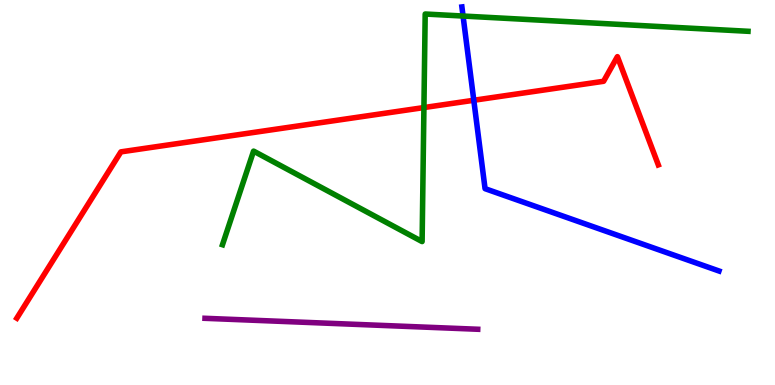[{'lines': ['blue', 'red'], 'intersections': [{'x': 6.11, 'y': 7.4}]}, {'lines': ['green', 'red'], 'intersections': [{'x': 5.47, 'y': 7.21}]}, {'lines': ['purple', 'red'], 'intersections': []}, {'lines': ['blue', 'green'], 'intersections': [{'x': 5.98, 'y': 9.58}]}, {'lines': ['blue', 'purple'], 'intersections': []}, {'lines': ['green', 'purple'], 'intersections': []}]